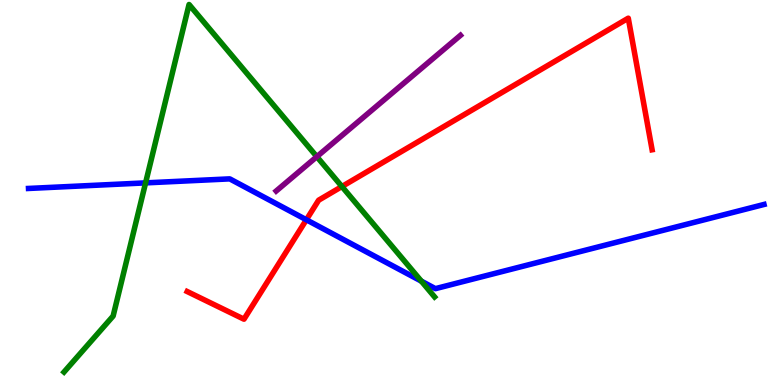[{'lines': ['blue', 'red'], 'intersections': [{'x': 3.95, 'y': 4.29}]}, {'lines': ['green', 'red'], 'intersections': [{'x': 4.41, 'y': 5.16}]}, {'lines': ['purple', 'red'], 'intersections': []}, {'lines': ['blue', 'green'], 'intersections': [{'x': 1.88, 'y': 5.25}, {'x': 5.44, 'y': 2.7}]}, {'lines': ['blue', 'purple'], 'intersections': []}, {'lines': ['green', 'purple'], 'intersections': [{'x': 4.09, 'y': 5.93}]}]